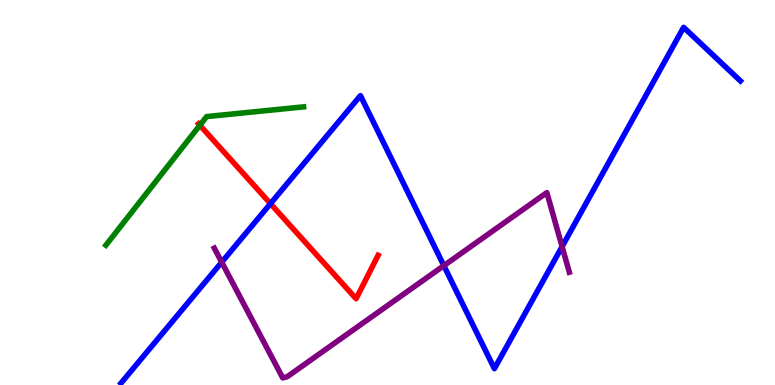[{'lines': ['blue', 'red'], 'intersections': [{'x': 3.49, 'y': 4.71}]}, {'lines': ['green', 'red'], 'intersections': [{'x': 2.58, 'y': 6.75}]}, {'lines': ['purple', 'red'], 'intersections': []}, {'lines': ['blue', 'green'], 'intersections': []}, {'lines': ['blue', 'purple'], 'intersections': [{'x': 2.86, 'y': 3.19}, {'x': 5.73, 'y': 3.1}, {'x': 7.25, 'y': 3.59}]}, {'lines': ['green', 'purple'], 'intersections': []}]